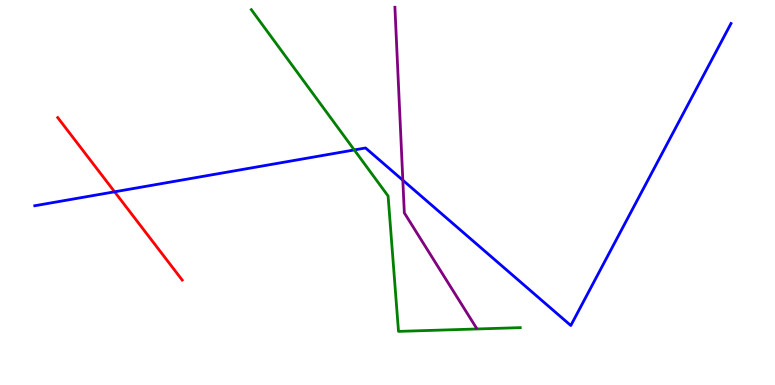[{'lines': ['blue', 'red'], 'intersections': [{'x': 1.48, 'y': 5.02}]}, {'lines': ['green', 'red'], 'intersections': []}, {'lines': ['purple', 'red'], 'intersections': []}, {'lines': ['blue', 'green'], 'intersections': [{'x': 4.57, 'y': 6.11}]}, {'lines': ['blue', 'purple'], 'intersections': [{'x': 5.2, 'y': 5.32}]}, {'lines': ['green', 'purple'], 'intersections': []}]